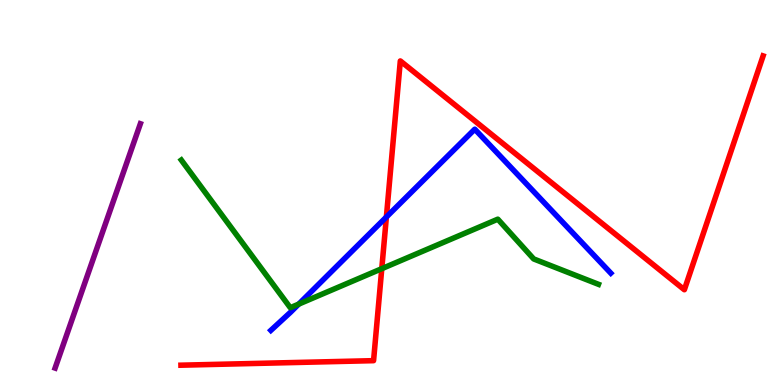[{'lines': ['blue', 'red'], 'intersections': [{'x': 4.99, 'y': 4.36}]}, {'lines': ['green', 'red'], 'intersections': [{'x': 4.93, 'y': 3.02}]}, {'lines': ['purple', 'red'], 'intersections': []}, {'lines': ['blue', 'green'], 'intersections': [{'x': 3.85, 'y': 2.1}]}, {'lines': ['blue', 'purple'], 'intersections': []}, {'lines': ['green', 'purple'], 'intersections': []}]